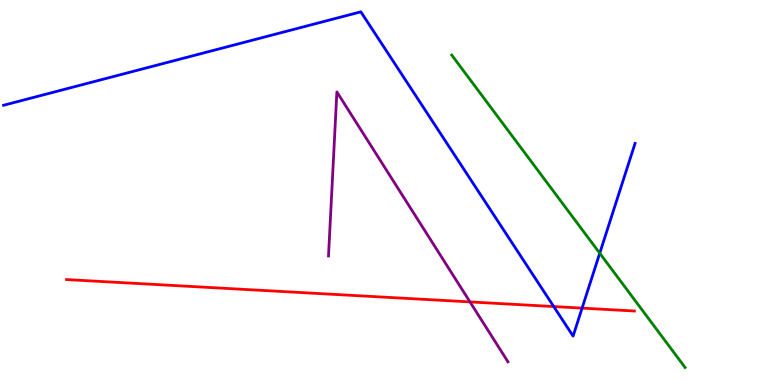[{'lines': ['blue', 'red'], 'intersections': [{'x': 7.14, 'y': 2.04}, {'x': 7.51, 'y': 2.0}]}, {'lines': ['green', 'red'], 'intersections': []}, {'lines': ['purple', 'red'], 'intersections': [{'x': 6.06, 'y': 2.16}]}, {'lines': ['blue', 'green'], 'intersections': [{'x': 7.74, 'y': 3.42}]}, {'lines': ['blue', 'purple'], 'intersections': []}, {'lines': ['green', 'purple'], 'intersections': []}]